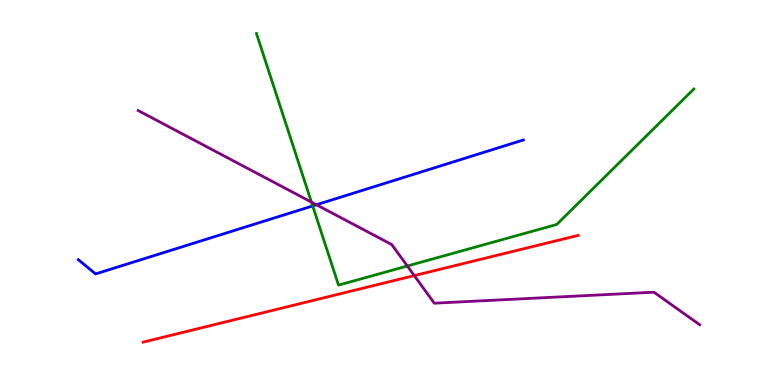[{'lines': ['blue', 'red'], 'intersections': []}, {'lines': ['green', 'red'], 'intersections': []}, {'lines': ['purple', 'red'], 'intersections': [{'x': 5.35, 'y': 2.84}]}, {'lines': ['blue', 'green'], 'intersections': [{'x': 4.03, 'y': 4.65}]}, {'lines': ['blue', 'purple'], 'intersections': [{'x': 4.08, 'y': 4.68}]}, {'lines': ['green', 'purple'], 'intersections': [{'x': 4.02, 'y': 4.75}, {'x': 5.26, 'y': 3.09}]}]